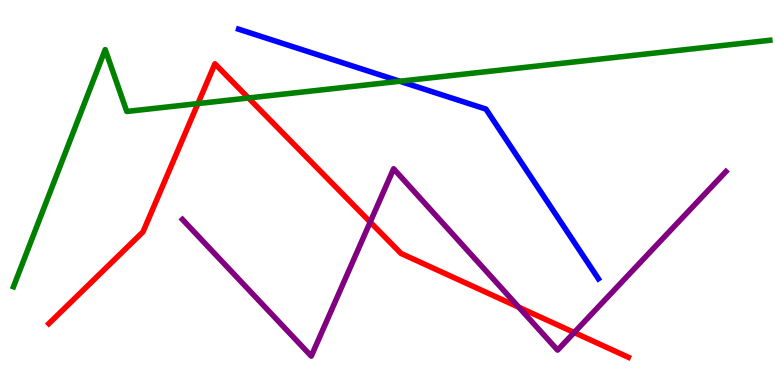[{'lines': ['blue', 'red'], 'intersections': []}, {'lines': ['green', 'red'], 'intersections': [{'x': 2.55, 'y': 7.31}, {'x': 3.21, 'y': 7.45}]}, {'lines': ['purple', 'red'], 'intersections': [{'x': 4.78, 'y': 4.23}, {'x': 6.69, 'y': 2.02}, {'x': 7.41, 'y': 1.36}]}, {'lines': ['blue', 'green'], 'intersections': [{'x': 5.16, 'y': 7.89}]}, {'lines': ['blue', 'purple'], 'intersections': []}, {'lines': ['green', 'purple'], 'intersections': []}]